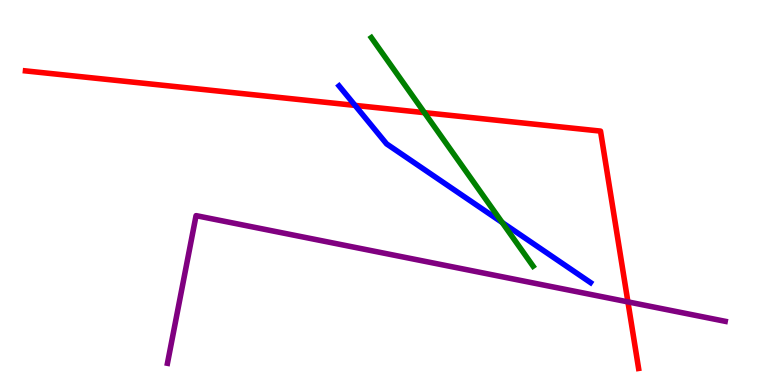[{'lines': ['blue', 'red'], 'intersections': [{'x': 4.58, 'y': 7.26}]}, {'lines': ['green', 'red'], 'intersections': [{'x': 5.48, 'y': 7.07}]}, {'lines': ['purple', 'red'], 'intersections': [{'x': 8.1, 'y': 2.16}]}, {'lines': ['blue', 'green'], 'intersections': [{'x': 6.48, 'y': 4.22}]}, {'lines': ['blue', 'purple'], 'intersections': []}, {'lines': ['green', 'purple'], 'intersections': []}]